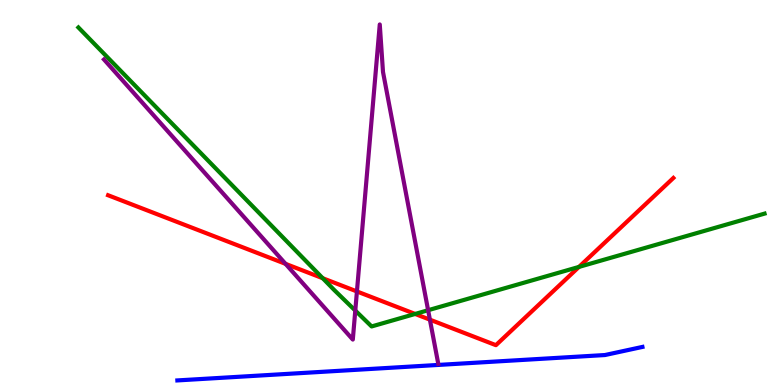[{'lines': ['blue', 'red'], 'intersections': []}, {'lines': ['green', 'red'], 'intersections': [{'x': 4.16, 'y': 2.77}, {'x': 5.36, 'y': 1.85}, {'x': 7.47, 'y': 3.07}]}, {'lines': ['purple', 'red'], 'intersections': [{'x': 3.68, 'y': 3.15}, {'x': 4.61, 'y': 2.43}, {'x': 5.55, 'y': 1.7}]}, {'lines': ['blue', 'green'], 'intersections': []}, {'lines': ['blue', 'purple'], 'intersections': []}, {'lines': ['green', 'purple'], 'intersections': [{'x': 4.58, 'y': 1.93}, {'x': 5.52, 'y': 1.94}]}]